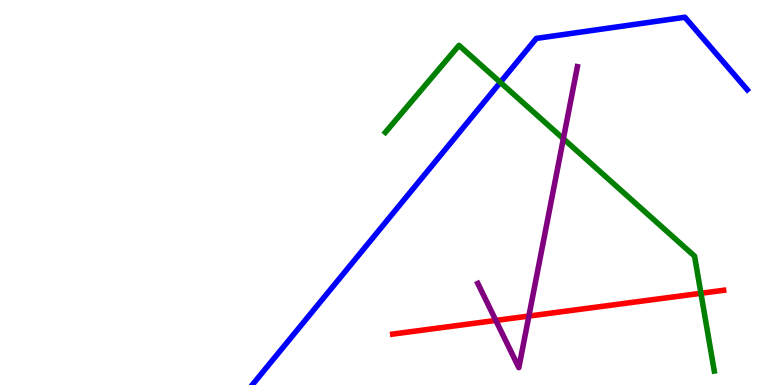[{'lines': ['blue', 'red'], 'intersections': []}, {'lines': ['green', 'red'], 'intersections': [{'x': 9.04, 'y': 2.38}]}, {'lines': ['purple', 'red'], 'intersections': [{'x': 6.4, 'y': 1.68}, {'x': 6.82, 'y': 1.79}]}, {'lines': ['blue', 'green'], 'intersections': [{'x': 6.46, 'y': 7.86}]}, {'lines': ['blue', 'purple'], 'intersections': []}, {'lines': ['green', 'purple'], 'intersections': [{'x': 7.27, 'y': 6.4}]}]